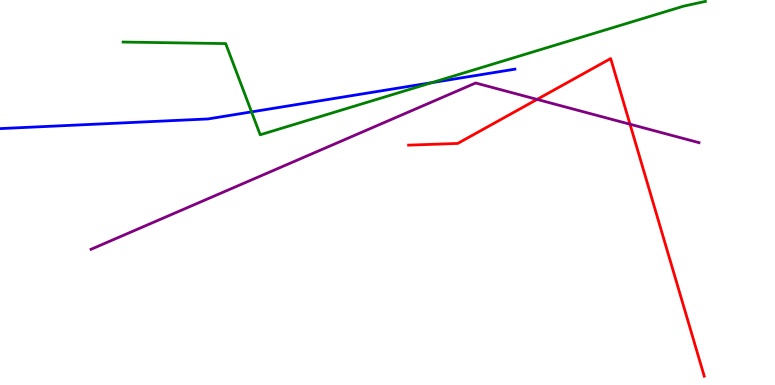[{'lines': ['blue', 'red'], 'intersections': []}, {'lines': ['green', 'red'], 'intersections': []}, {'lines': ['purple', 'red'], 'intersections': [{'x': 6.93, 'y': 7.42}, {'x': 8.13, 'y': 6.77}]}, {'lines': ['blue', 'green'], 'intersections': [{'x': 3.25, 'y': 7.09}, {'x': 5.57, 'y': 7.85}]}, {'lines': ['blue', 'purple'], 'intersections': []}, {'lines': ['green', 'purple'], 'intersections': []}]